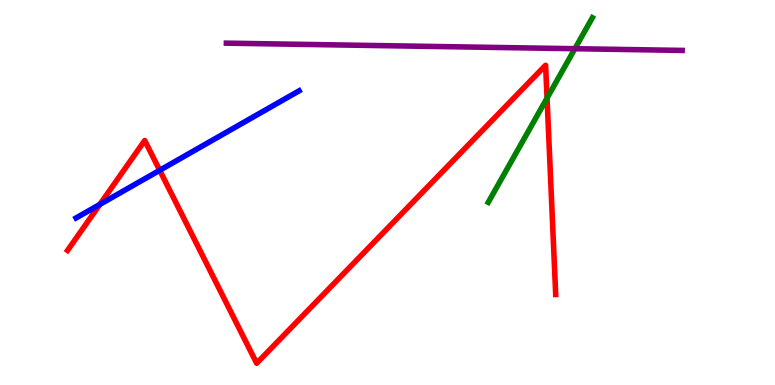[{'lines': ['blue', 'red'], 'intersections': [{'x': 1.29, 'y': 4.69}, {'x': 2.06, 'y': 5.58}]}, {'lines': ['green', 'red'], 'intersections': [{'x': 7.06, 'y': 7.45}]}, {'lines': ['purple', 'red'], 'intersections': []}, {'lines': ['blue', 'green'], 'intersections': []}, {'lines': ['blue', 'purple'], 'intersections': []}, {'lines': ['green', 'purple'], 'intersections': [{'x': 7.42, 'y': 8.73}]}]